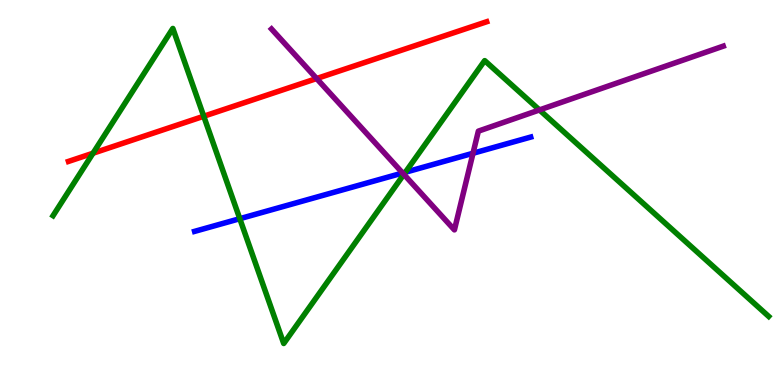[{'lines': ['blue', 'red'], 'intersections': []}, {'lines': ['green', 'red'], 'intersections': [{'x': 1.2, 'y': 6.02}, {'x': 2.63, 'y': 6.98}]}, {'lines': ['purple', 'red'], 'intersections': [{'x': 4.09, 'y': 7.96}]}, {'lines': ['blue', 'green'], 'intersections': [{'x': 3.09, 'y': 4.32}, {'x': 5.23, 'y': 5.53}]}, {'lines': ['blue', 'purple'], 'intersections': [{'x': 5.2, 'y': 5.51}, {'x': 6.1, 'y': 6.02}]}, {'lines': ['green', 'purple'], 'intersections': [{'x': 5.21, 'y': 5.47}, {'x': 6.96, 'y': 7.14}]}]